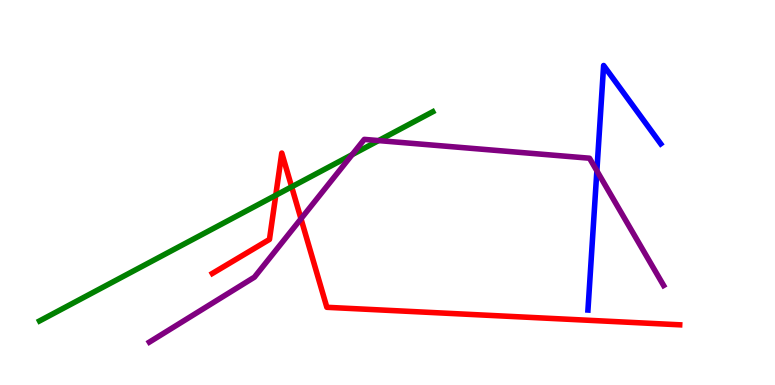[{'lines': ['blue', 'red'], 'intersections': []}, {'lines': ['green', 'red'], 'intersections': [{'x': 3.56, 'y': 4.93}, {'x': 3.76, 'y': 5.15}]}, {'lines': ['purple', 'red'], 'intersections': [{'x': 3.88, 'y': 4.32}]}, {'lines': ['blue', 'green'], 'intersections': []}, {'lines': ['blue', 'purple'], 'intersections': [{'x': 7.7, 'y': 5.56}]}, {'lines': ['green', 'purple'], 'intersections': [{'x': 4.54, 'y': 5.98}, {'x': 4.89, 'y': 6.35}]}]